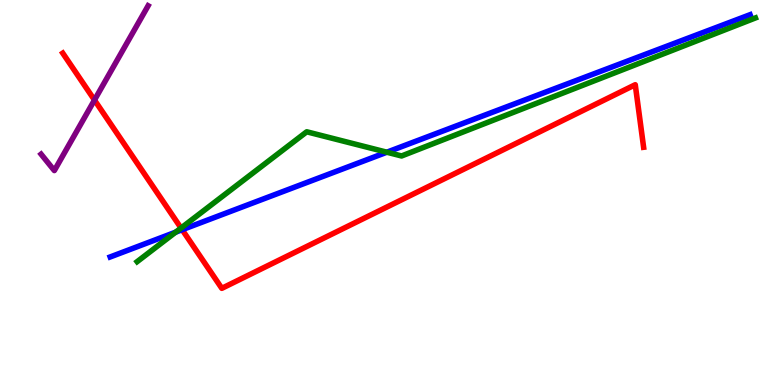[{'lines': ['blue', 'red'], 'intersections': [{'x': 2.35, 'y': 4.03}]}, {'lines': ['green', 'red'], 'intersections': [{'x': 2.34, 'y': 4.08}]}, {'lines': ['purple', 'red'], 'intersections': [{'x': 1.22, 'y': 7.4}]}, {'lines': ['blue', 'green'], 'intersections': [{'x': 2.27, 'y': 3.97}, {'x': 4.99, 'y': 6.05}]}, {'lines': ['blue', 'purple'], 'intersections': []}, {'lines': ['green', 'purple'], 'intersections': []}]